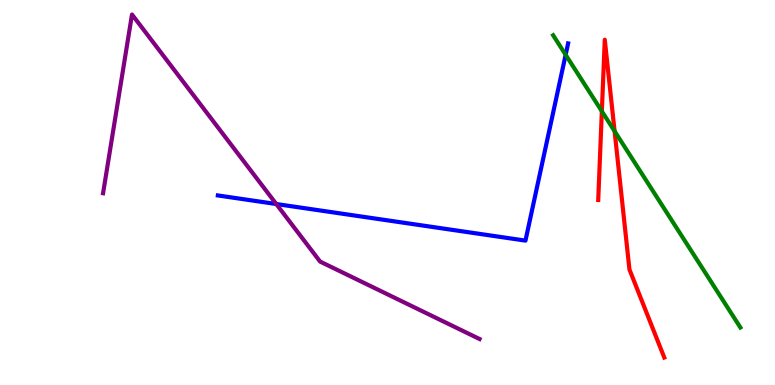[{'lines': ['blue', 'red'], 'intersections': []}, {'lines': ['green', 'red'], 'intersections': [{'x': 7.77, 'y': 7.11}, {'x': 7.93, 'y': 6.59}]}, {'lines': ['purple', 'red'], 'intersections': []}, {'lines': ['blue', 'green'], 'intersections': [{'x': 7.3, 'y': 8.58}]}, {'lines': ['blue', 'purple'], 'intersections': [{'x': 3.56, 'y': 4.7}]}, {'lines': ['green', 'purple'], 'intersections': []}]